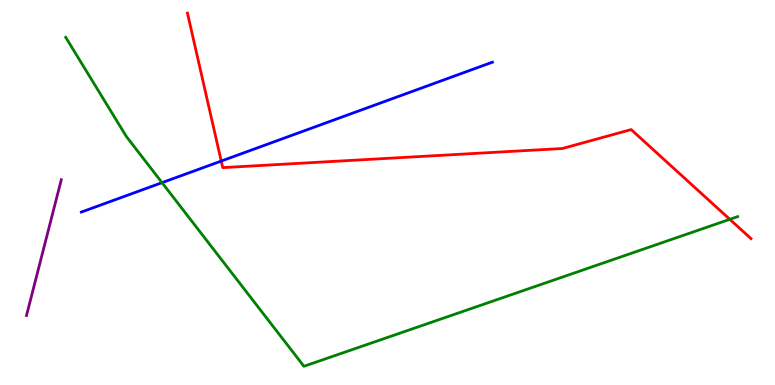[{'lines': ['blue', 'red'], 'intersections': [{'x': 2.85, 'y': 5.82}]}, {'lines': ['green', 'red'], 'intersections': [{'x': 9.42, 'y': 4.3}]}, {'lines': ['purple', 'red'], 'intersections': []}, {'lines': ['blue', 'green'], 'intersections': [{'x': 2.09, 'y': 5.26}]}, {'lines': ['blue', 'purple'], 'intersections': []}, {'lines': ['green', 'purple'], 'intersections': []}]